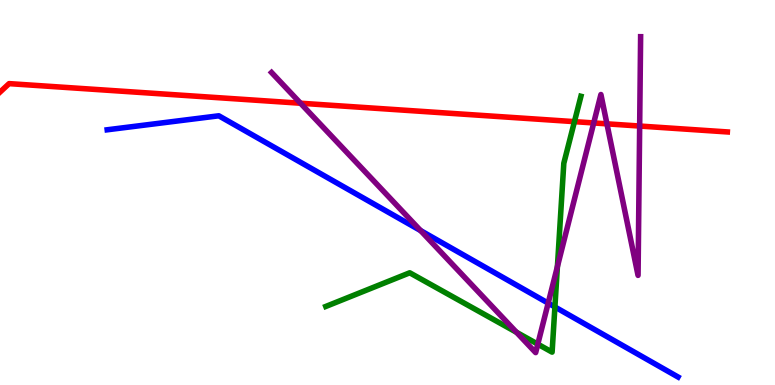[{'lines': ['blue', 'red'], 'intersections': []}, {'lines': ['green', 'red'], 'intersections': [{'x': 7.41, 'y': 6.84}]}, {'lines': ['purple', 'red'], 'intersections': [{'x': 3.88, 'y': 7.32}, {'x': 7.66, 'y': 6.81}, {'x': 7.83, 'y': 6.78}, {'x': 8.25, 'y': 6.73}]}, {'lines': ['blue', 'green'], 'intersections': [{'x': 7.16, 'y': 2.03}]}, {'lines': ['blue', 'purple'], 'intersections': [{'x': 5.43, 'y': 4.01}, {'x': 7.07, 'y': 2.13}]}, {'lines': ['green', 'purple'], 'intersections': [{'x': 6.66, 'y': 1.37}, {'x': 6.94, 'y': 1.06}, {'x': 7.19, 'y': 3.08}]}]